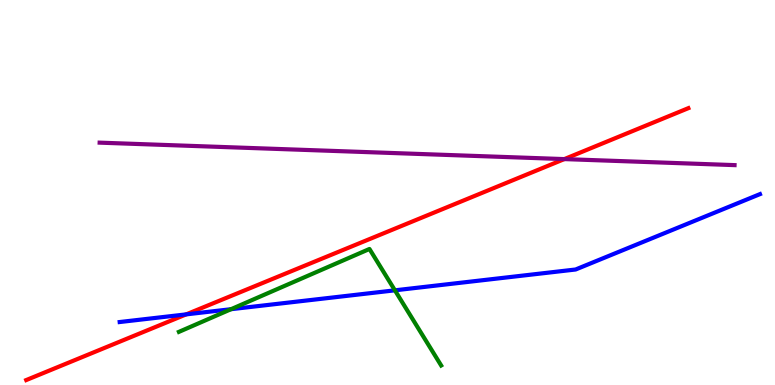[{'lines': ['blue', 'red'], 'intersections': [{'x': 2.4, 'y': 1.83}]}, {'lines': ['green', 'red'], 'intersections': []}, {'lines': ['purple', 'red'], 'intersections': [{'x': 7.28, 'y': 5.87}]}, {'lines': ['blue', 'green'], 'intersections': [{'x': 2.98, 'y': 1.97}, {'x': 5.1, 'y': 2.46}]}, {'lines': ['blue', 'purple'], 'intersections': []}, {'lines': ['green', 'purple'], 'intersections': []}]